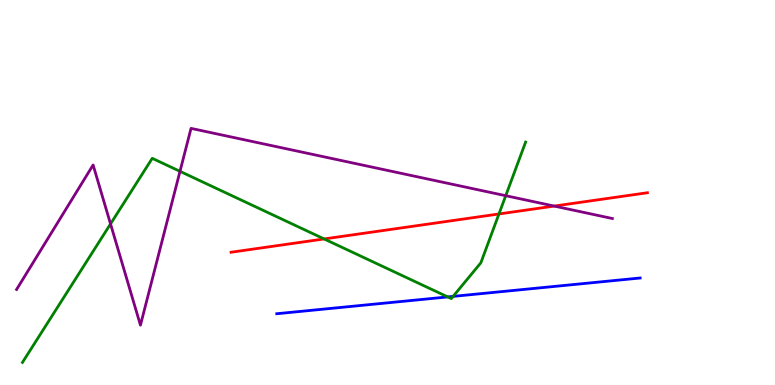[{'lines': ['blue', 'red'], 'intersections': []}, {'lines': ['green', 'red'], 'intersections': [{'x': 4.18, 'y': 3.79}, {'x': 6.44, 'y': 4.44}]}, {'lines': ['purple', 'red'], 'intersections': [{'x': 7.15, 'y': 4.65}]}, {'lines': ['blue', 'green'], 'intersections': [{'x': 5.78, 'y': 2.29}, {'x': 5.85, 'y': 2.3}]}, {'lines': ['blue', 'purple'], 'intersections': []}, {'lines': ['green', 'purple'], 'intersections': [{'x': 1.43, 'y': 4.18}, {'x': 2.32, 'y': 5.55}, {'x': 6.53, 'y': 4.92}]}]